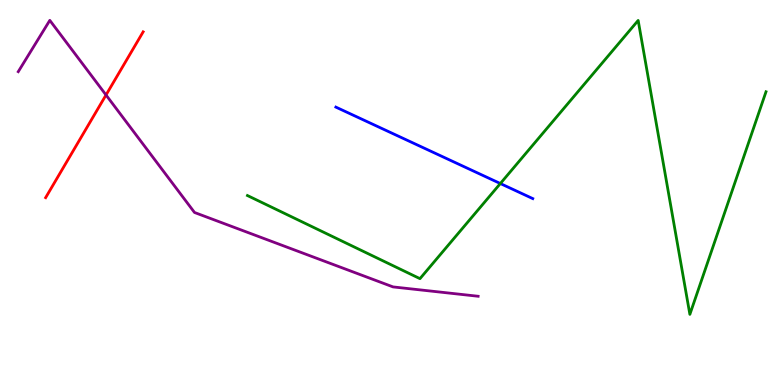[{'lines': ['blue', 'red'], 'intersections': []}, {'lines': ['green', 'red'], 'intersections': []}, {'lines': ['purple', 'red'], 'intersections': [{'x': 1.37, 'y': 7.53}]}, {'lines': ['blue', 'green'], 'intersections': [{'x': 6.46, 'y': 5.23}]}, {'lines': ['blue', 'purple'], 'intersections': []}, {'lines': ['green', 'purple'], 'intersections': []}]